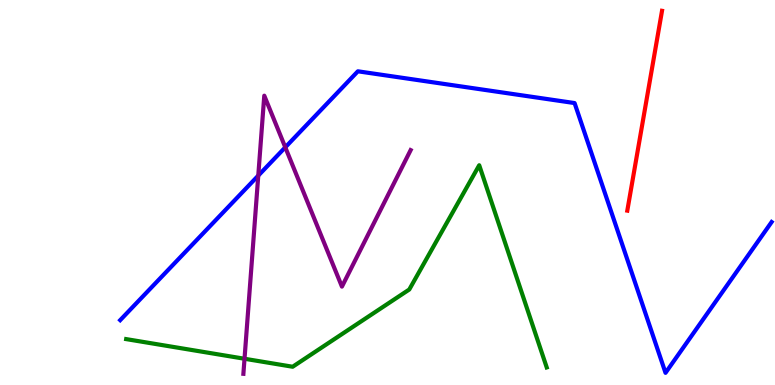[{'lines': ['blue', 'red'], 'intersections': []}, {'lines': ['green', 'red'], 'intersections': []}, {'lines': ['purple', 'red'], 'intersections': []}, {'lines': ['blue', 'green'], 'intersections': []}, {'lines': ['blue', 'purple'], 'intersections': [{'x': 3.33, 'y': 5.44}, {'x': 3.68, 'y': 6.17}]}, {'lines': ['green', 'purple'], 'intersections': [{'x': 3.16, 'y': 0.682}]}]